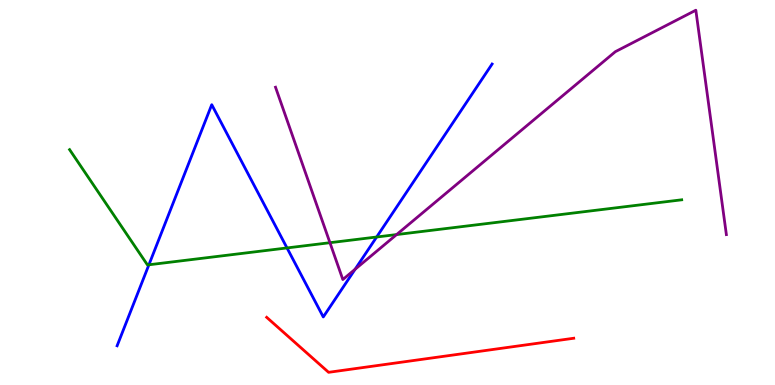[{'lines': ['blue', 'red'], 'intersections': []}, {'lines': ['green', 'red'], 'intersections': []}, {'lines': ['purple', 'red'], 'intersections': []}, {'lines': ['blue', 'green'], 'intersections': [{'x': 1.92, 'y': 3.12}, {'x': 3.7, 'y': 3.56}, {'x': 4.86, 'y': 3.84}]}, {'lines': ['blue', 'purple'], 'intersections': [{'x': 4.58, 'y': 3.01}]}, {'lines': ['green', 'purple'], 'intersections': [{'x': 4.26, 'y': 3.7}, {'x': 5.12, 'y': 3.91}]}]